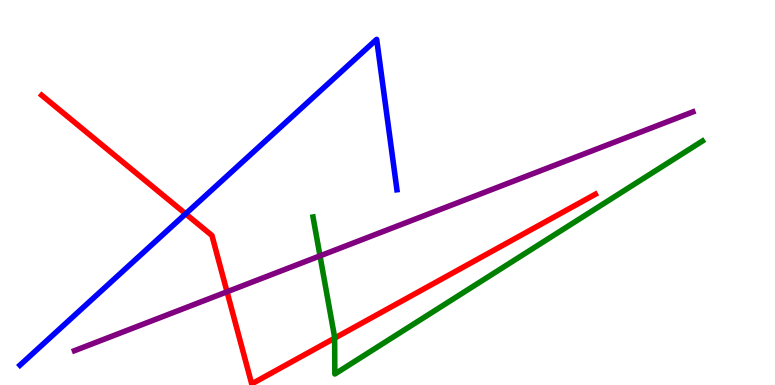[{'lines': ['blue', 'red'], 'intersections': [{'x': 2.4, 'y': 4.45}]}, {'lines': ['green', 'red'], 'intersections': [{'x': 4.32, 'y': 1.22}]}, {'lines': ['purple', 'red'], 'intersections': [{'x': 2.93, 'y': 2.42}]}, {'lines': ['blue', 'green'], 'intersections': []}, {'lines': ['blue', 'purple'], 'intersections': []}, {'lines': ['green', 'purple'], 'intersections': [{'x': 4.13, 'y': 3.35}]}]